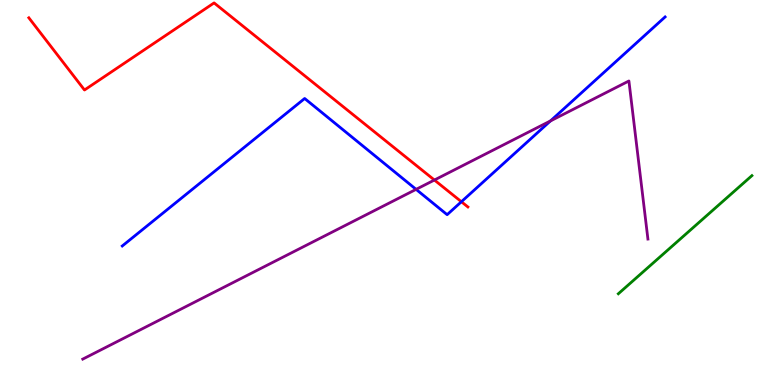[{'lines': ['blue', 'red'], 'intersections': [{'x': 5.95, 'y': 4.76}]}, {'lines': ['green', 'red'], 'intersections': []}, {'lines': ['purple', 'red'], 'intersections': [{'x': 5.61, 'y': 5.32}]}, {'lines': ['blue', 'green'], 'intersections': []}, {'lines': ['blue', 'purple'], 'intersections': [{'x': 5.37, 'y': 5.08}, {'x': 7.1, 'y': 6.86}]}, {'lines': ['green', 'purple'], 'intersections': []}]